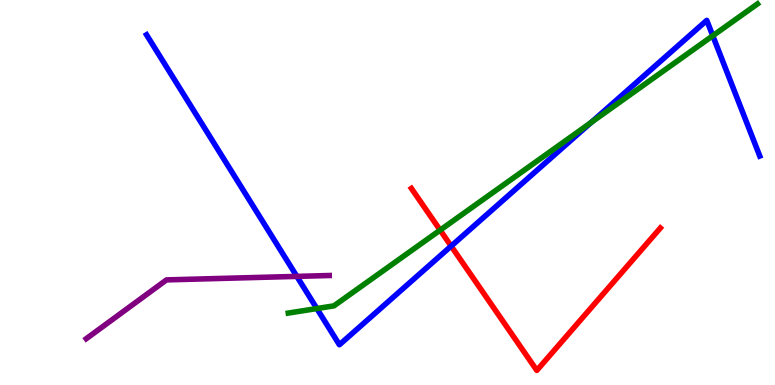[{'lines': ['blue', 'red'], 'intersections': [{'x': 5.82, 'y': 3.61}]}, {'lines': ['green', 'red'], 'intersections': [{'x': 5.68, 'y': 4.02}]}, {'lines': ['purple', 'red'], 'intersections': []}, {'lines': ['blue', 'green'], 'intersections': [{'x': 4.09, 'y': 1.99}, {'x': 7.63, 'y': 6.82}, {'x': 9.2, 'y': 9.07}]}, {'lines': ['blue', 'purple'], 'intersections': [{'x': 3.83, 'y': 2.82}]}, {'lines': ['green', 'purple'], 'intersections': []}]